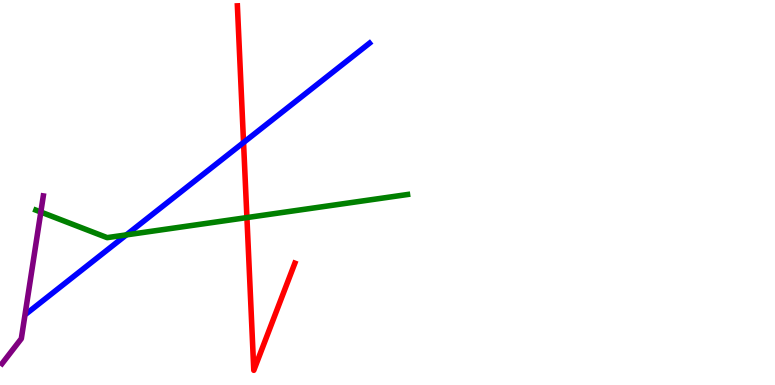[{'lines': ['blue', 'red'], 'intersections': [{'x': 3.14, 'y': 6.3}]}, {'lines': ['green', 'red'], 'intersections': [{'x': 3.19, 'y': 4.35}]}, {'lines': ['purple', 'red'], 'intersections': []}, {'lines': ['blue', 'green'], 'intersections': [{'x': 1.63, 'y': 3.9}]}, {'lines': ['blue', 'purple'], 'intersections': []}, {'lines': ['green', 'purple'], 'intersections': [{'x': 0.527, 'y': 4.49}]}]